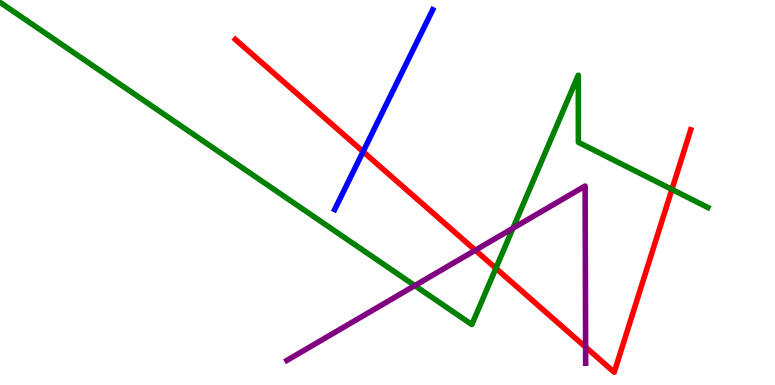[{'lines': ['blue', 'red'], 'intersections': [{'x': 4.69, 'y': 6.06}]}, {'lines': ['green', 'red'], 'intersections': [{'x': 6.4, 'y': 3.03}, {'x': 8.67, 'y': 5.08}]}, {'lines': ['purple', 'red'], 'intersections': [{'x': 6.13, 'y': 3.5}, {'x': 7.56, 'y': 0.984}]}, {'lines': ['blue', 'green'], 'intersections': []}, {'lines': ['blue', 'purple'], 'intersections': []}, {'lines': ['green', 'purple'], 'intersections': [{'x': 5.35, 'y': 2.58}, {'x': 6.62, 'y': 4.07}]}]